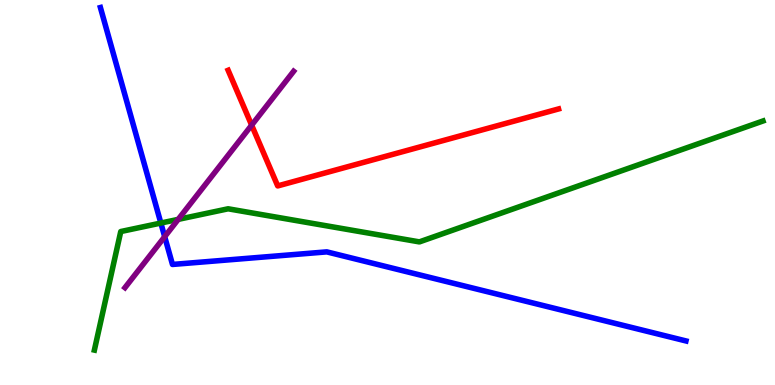[{'lines': ['blue', 'red'], 'intersections': []}, {'lines': ['green', 'red'], 'intersections': []}, {'lines': ['purple', 'red'], 'intersections': [{'x': 3.25, 'y': 6.75}]}, {'lines': ['blue', 'green'], 'intersections': [{'x': 2.08, 'y': 4.21}]}, {'lines': ['blue', 'purple'], 'intersections': [{'x': 2.13, 'y': 3.85}]}, {'lines': ['green', 'purple'], 'intersections': [{'x': 2.3, 'y': 4.3}]}]